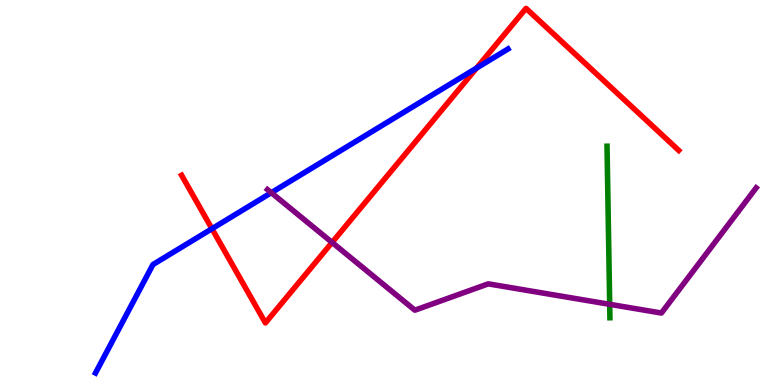[{'lines': ['blue', 'red'], 'intersections': [{'x': 2.73, 'y': 4.06}, {'x': 6.15, 'y': 8.23}]}, {'lines': ['green', 'red'], 'intersections': []}, {'lines': ['purple', 'red'], 'intersections': [{'x': 4.28, 'y': 3.7}]}, {'lines': ['blue', 'green'], 'intersections': []}, {'lines': ['blue', 'purple'], 'intersections': [{'x': 3.5, 'y': 4.99}]}, {'lines': ['green', 'purple'], 'intersections': [{'x': 7.87, 'y': 2.1}]}]